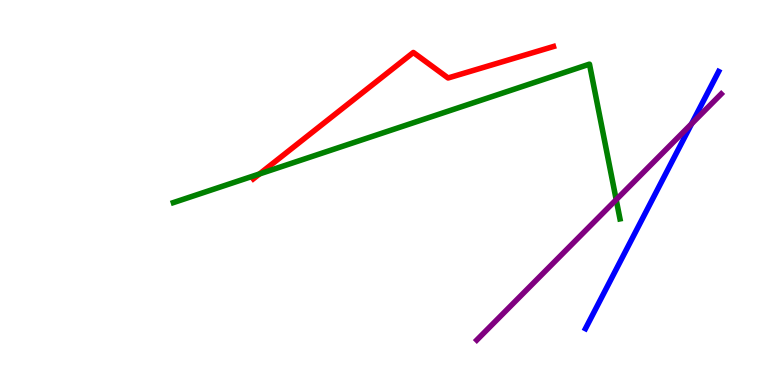[{'lines': ['blue', 'red'], 'intersections': []}, {'lines': ['green', 'red'], 'intersections': [{'x': 3.35, 'y': 5.48}]}, {'lines': ['purple', 'red'], 'intersections': []}, {'lines': ['blue', 'green'], 'intersections': []}, {'lines': ['blue', 'purple'], 'intersections': [{'x': 8.92, 'y': 6.78}]}, {'lines': ['green', 'purple'], 'intersections': [{'x': 7.95, 'y': 4.81}]}]